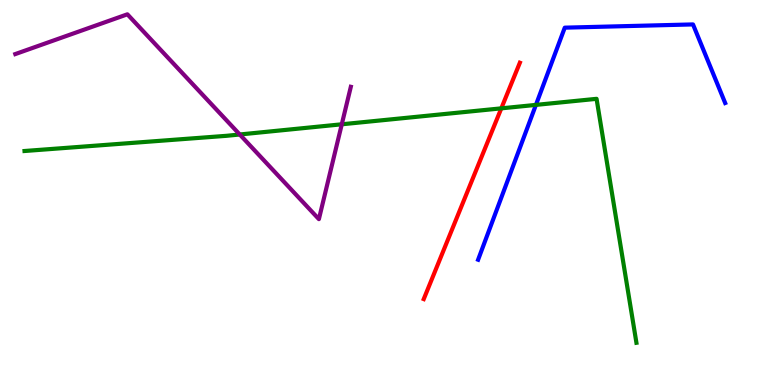[{'lines': ['blue', 'red'], 'intersections': []}, {'lines': ['green', 'red'], 'intersections': [{'x': 6.47, 'y': 7.19}]}, {'lines': ['purple', 'red'], 'intersections': []}, {'lines': ['blue', 'green'], 'intersections': [{'x': 6.92, 'y': 7.28}]}, {'lines': ['blue', 'purple'], 'intersections': []}, {'lines': ['green', 'purple'], 'intersections': [{'x': 3.09, 'y': 6.51}, {'x': 4.41, 'y': 6.77}]}]